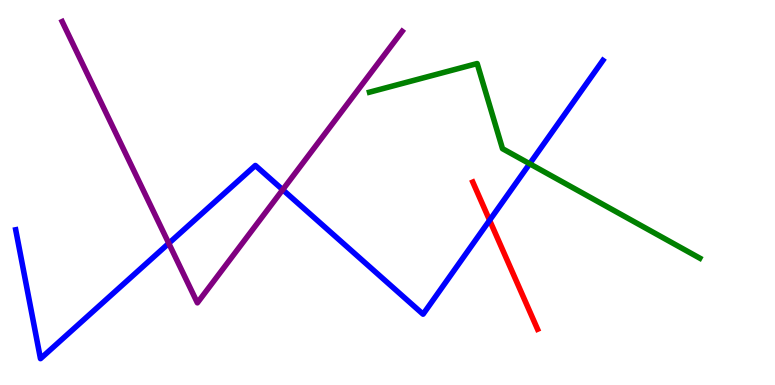[{'lines': ['blue', 'red'], 'intersections': [{'x': 6.32, 'y': 4.28}]}, {'lines': ['green', 'red'], 'intersections': []}, {'lines': ['purple', 'red'], 'intersections': []}, {'lines': ['blue', 'green'], 'intersections': [{'x': 6.83, 'y': 5.75}]}, {'lines': ['blue', 'purple'], 'intersections': [{'x': 2.18, 'y': 3.68}, {'x': 3.65, 'y': 5.07}]}, {'lines': ['green', 'purple'], 'intersections': []}]